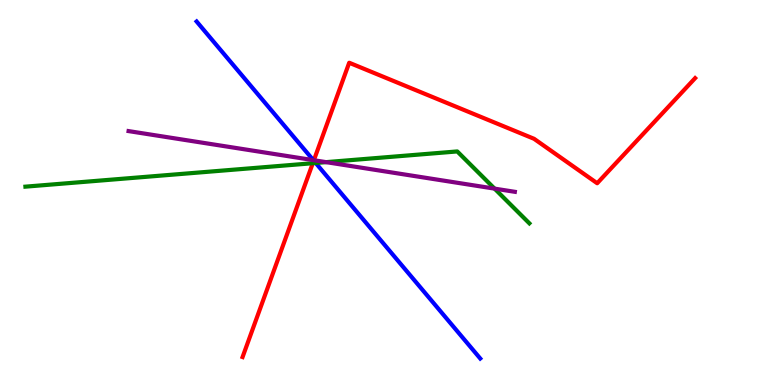[{'lines': ['blue', 'red'], 'intersections': [{'x': 4.05, 'y': 5.83}]}, {'lines': ['green', 'red'], 'intersections': [{'x': 4.04, 'y': 5.76}]}, {'lines': ['purple', 'red'], 'intersections': [{'x': 4.05, 'y': 5.84}]}, {'lines': ['blue', 'green'], 'intersections': [{'x': 4.07, 'y': 5.77}]}, {'lines': ['blue', 'purple'], 'intersections': [{'x': 4.04, 'y': 5.84}]}, {'lines': ['green', 'purple'], 'intersections': [{'x': 4.21, 'y': 5.79}, {'x': 6.38, 'y': 5.1}]}]